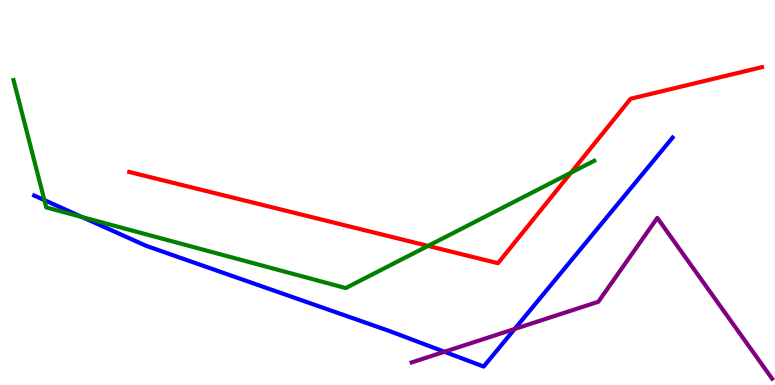[{'lines': ['blue', 'red'], 'intersections': []}, {'lines': ['green', 'red'], 'intersections': [{'x': 5.52, 'y': 3.61}, {'x': 7.37, 'y': 5.51}]}, {'lines': ['purple', 'red'], 'intersections': []}, {'lines': ['blue', 'green'], 'intersections': [{'x': 0.573, 'y': 4.8}, {'x': 1.06, 'y': 4.36}]}, {'lines': ['blue', 'purple'], 'intersections': [{'x': 5.73, 'y': 0.863}, {'x': 6.64, 'y': 1.46}]}, {'lines': ['green', 'purple'], 'intersections': []}]